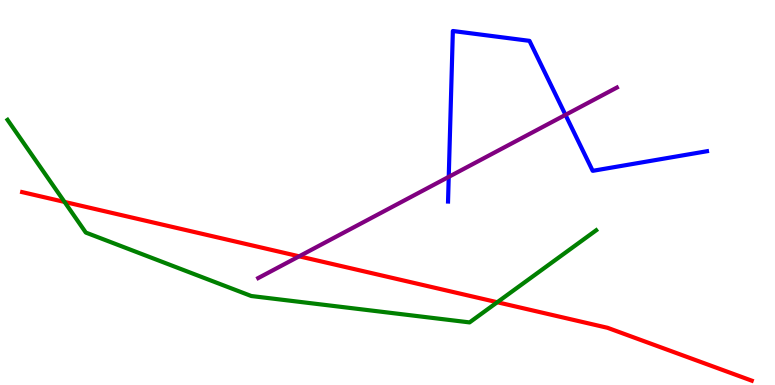[{'lines': ['blue', 'red'], 'intersections': []}, {'lines': ['green', 'red'], 'intersections': [{'x': 0.833, 'y': 4.76}, {'x': 6.42, 'y': 2.15}]}, {'lines': ['purple', 'red'], 'intersections': [{'x': 3.86, 'y': 3.34}]}, {'lines': ['blue', 'green'], 'intersections': []}, {'lines': ['blue', 'purple'], 'intersections': [{'x': 5.79, 'y': 5.41}, {'x': 7.3, 'y': 7.02}]}, {'lines': ['green', 'purple'], 'intersections': []}]